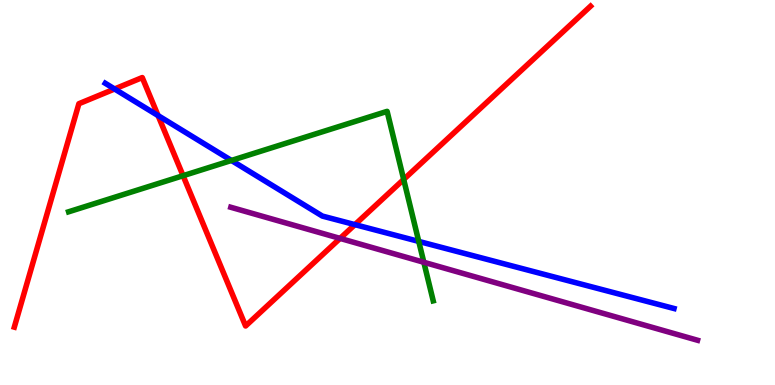[{'lines': ['blue', 'red'], 'intersections': [{'x': 1.48, 'y': 7.69}, {'x': 2.04, 'y': 7.0}, {'x': 4.58, 'y': 4.17}]}, {'lines': ['green', 'red'], 'intersections': [{'x': 2.36, 'y': 5.44}, {'x': 5.21, 'y': 5.34}]}, {'lines': ['purple', 'red'], 'intersections': [{'x': 4.39, 'y': 3.81}]}, {'lines': ['blue', 'green'], 'intersections': [{'x': 2.99, 'y': 5.83}, {'x': 5.4, 'y': 3.73}]}, {'lines': ['blue', 'purple'], 'intersections': []}, {'lines': ['green', 'purple'], 'intersections': [{'x': 5.47, 'y': 3.19}]}]